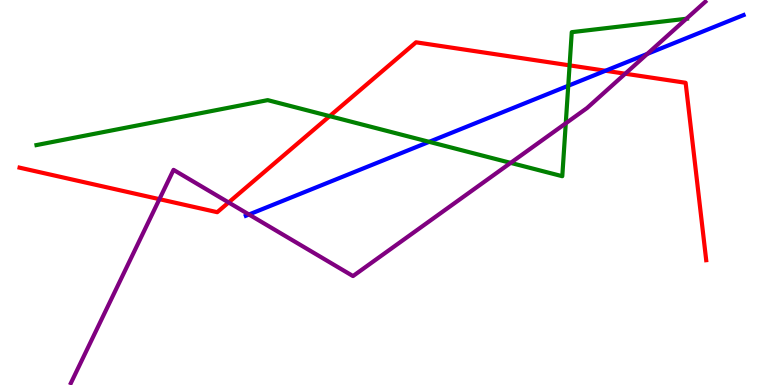[{'lines': ['blue', 'red'], 'intersections': [{'x': 7.81, 'y': 8.16}]}, {'lines': ['green', 'red'], 'intersections': [{'x': 4.25, 'y': 6.98}, {'x': 7.35, 'y': 8.3}]}, {'lines': ['purple', 'red'], 'intersections': [{'x': 2.06, 'y': 4.83}, {'x': 2.95, 'y': 4.74}, {'x': 8.07, 'y': 8.09}]}, {'lines': ['blue', 'green'], 'intersections': [{'x': 5.54, 'y': 6.32}, {'x': 7.33, 'y': 7.77}]}, {'lines': ['blue', 'purple'], 'intersections': [{'x': 3.21, 'y': 4.43}, {'x': 8.35, 'y': 8.6}]}, {'lines': ['green', 'purple'], 'intersections': [{'x': 6.59, 'y': 5.77}, {'x': 7.3, 'y': 6.8}, {'x': 8.86, 'y': 9.51}]}]